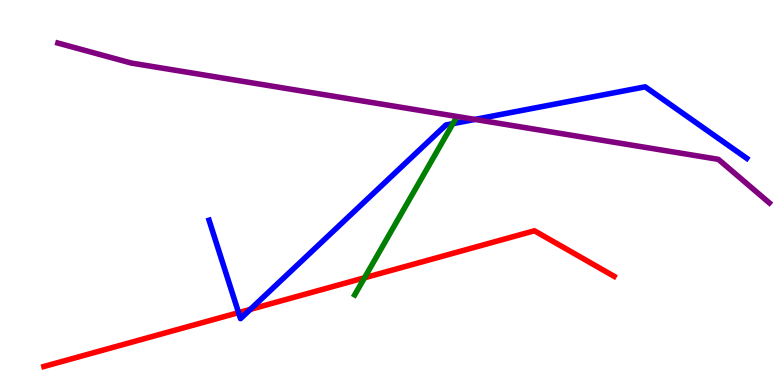[{'lines': ['blue', 'red'], 'intersections': [{'x': 3.08, 'y': 1.88}, {'x': 3.23, 'y': 1.96}]}, {'lines': ['green', 'red'], 'intersections': [{'x': 4.7, 'y': 2.78}]}, {'lines': ['purple', 'red'], 'intersections': []}, {'lines': ['blue', 'green'], 'intersections': [{'x': 5.84, 'y': 6.79}]}, {'lines': ['blue', 'purple'], 'intersections': [{'x': 6.13, 'y': 6.9}]}, {'lines': ['green', 'purple'], 'intersections': []}]